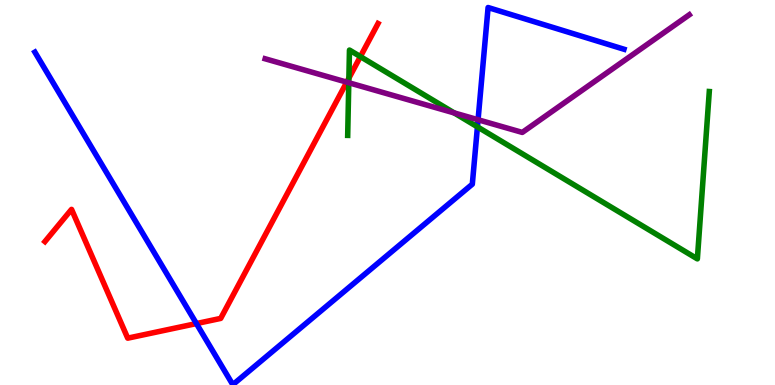[{'lines': ['blue', 'red'], 'intersections': [{'x': 2.53, 'y': 1.6}]}, {'lines': ['green', 'red'], 'intersections': [{'x': 4.5, 'y': 7.97}, {'x': 4.65, 'y': 8.53}]}, {'lines': ['purple', 'red'], 'intersections': [{'x': 4.47, 'y': 7.87}]}, {'lines': ['blue', 'green'], 'intersections': [{'x': 6.16, 'y': 6.7}]}, {'lines': ['blue', 'purple'], 'intersections': [{'x': 6.17, 'y': 6.89}]}, {'lines': ['green', 'purple'], 'intersections': [{'x': 4.5, 'y': 7.85}, {'x': 5.86, 'y': 7.07}]}]